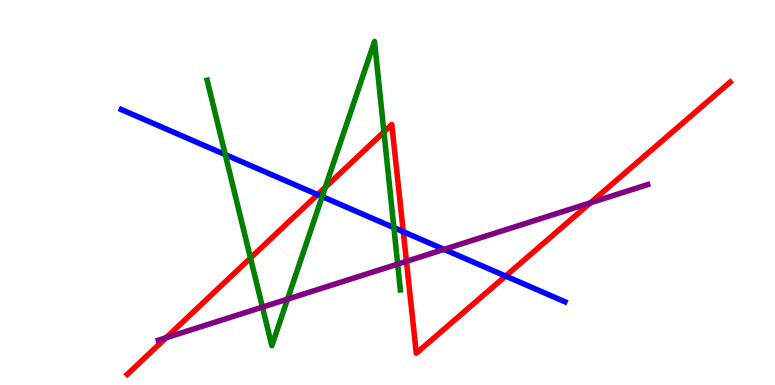[{'lines': ['blue', 'red'], 'intersections': [{'x': 4.1, 'y': 4.95}, {'x': 5.2, 'y': 3.98}, {'x': 6.52, 'y': 2.83}]}, {'lines': ['green', 'red'], 'intersections': [{'x': 3.23, 'y': 3.3}, {'x': 4.2, 'y': 5.13}, {'x': 4.95, 'y': 6.57}]}, {'lines': ['purple', 'red'], 'intersections': [{'x': 2.14, 'y': 1.23}, {'x': 5.24, 'y': 3.21}, {'x': 7.62, 'y': 4.73}]}, {'lines': ['blue', 'green'], 'intersections': [{'x': 2.91, 'y': 5.98}, {'x': 4.16, 'y': 4.89}, {'x': 5.08, 'y': 4.09}]}, {'lines': ['blue', 'purple'], 'intersections': [{'x': 5.73, 'y': 3.52}]}, {'lines': ['green', 'purple'], 'intersections': [{'x': 3.39, 'y': 2.02}, {'x': 3.71, 'y': 2.23}, {'x': 5.13, 'y': 3.14}]}]